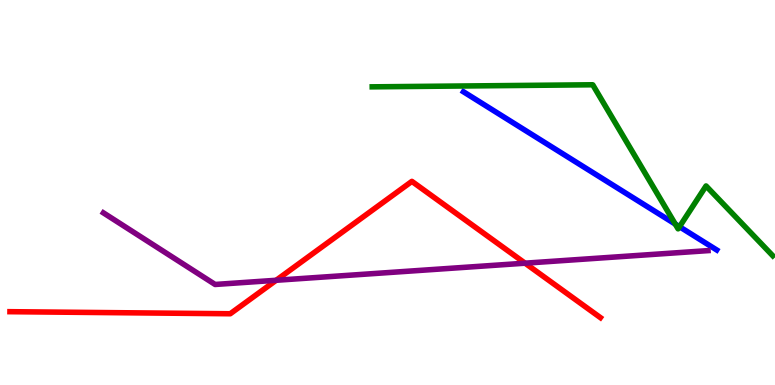[{'lines': ['blue', 'red'], 'intersections': []}, {'lines': ['green', 'red'], 'intersections': []}, {'lines': ['purple', 'red'], 'intersections': [{'x': 3.56, 'y': 2.72}, {'x': 6.78, 'y': 3.16}]}, {'lines': ['blue', 'green'], 'intersections': [{'x': 8.71, 'y': 4.18}, {'x': 8.77, 'y': 4.11}]}, {'lines': ['blue', 'purple'], 'intersections': []}, {'lines': ['green', 'purple'], 'intersections': []}]